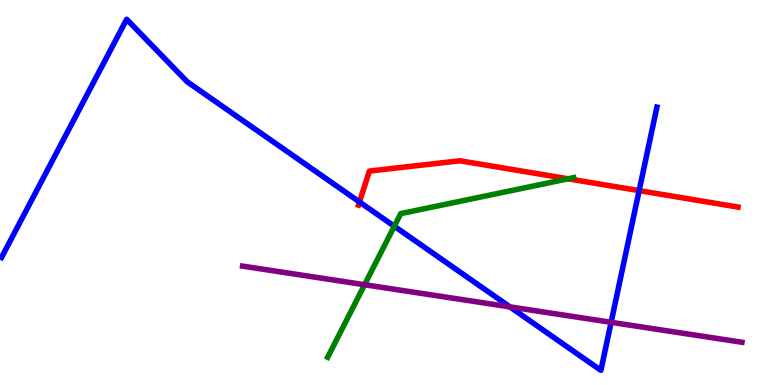[{'lines': ['blue', 'red'], 'intersections': [{'x': 4.64, 'y': 4.75}, {'x': 8.25, 'y': 5.05}]}, {'lines': ['green', 'red'], 'intersections': [{'x': 7.33, 'y': 5.36}]}, {'lines': ['purple', 'red'], 'intersections': []}, {'lines': ['blue', 'green'], 'intersections': [{'x': 5.09, 'y': 4.12}]}, {'lines': ['blue', 'purple'], 'intersections': [{'x': 6.58, 'y': 2.03}, {'x': 7.89, 'y': 1.63}]}, {'lines': ['green', 'purple'], 'intersections': [{'x': 4.7, 'y': 2.6}]}]